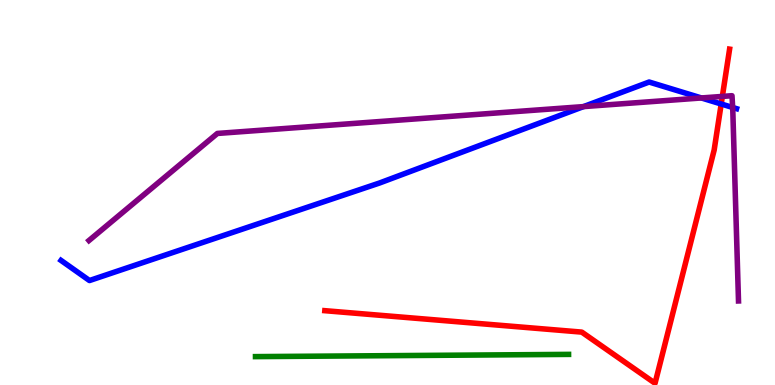[{'lines': ['blue', 'red'], 'intersections': [{'x': 9.31, 'y': 7.3}]}, {'lines': ['green', 'red'], 'intersections': []}, {'lines': ['purple', 'red'], 'intersections': [{'x': 9.32, 'y': 7.5}]}, {'lines': ['blue', 'green'], 'intersections': []}, {'lines': ['blue', 'purple'], 'intersections': [{'x': 7.53, 'y': 7.23}, {'x': 9.05, 'y': 7.46}, {'x': 9.45, 'y': 7.21}]}, {'lines': ['green', 'purple'], 'intersections': []}]